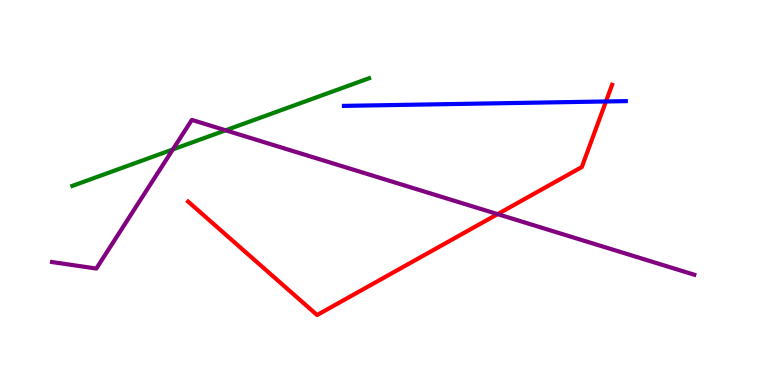[{'lines': ['blue', 'red'], 'intersections': [{'x': 7.82, 'y': 7.36}]}, {'lines': ['green', 'red'], 'intersections': []}, {'lines': ['purple', 'red'], 'intersections': [{'x': 6.42, 'y': 4.44}]}, {'lines': ['blue', 'green'], 'intersections': []}, {'lines': ['blue', 'purple'], 'intersections': []}, {'lines': ['green', 'purple'], 'intersections': [{'x': 2.23, 'y': 6.12}, {'x': 2.91, 'y': 6.62}]}]